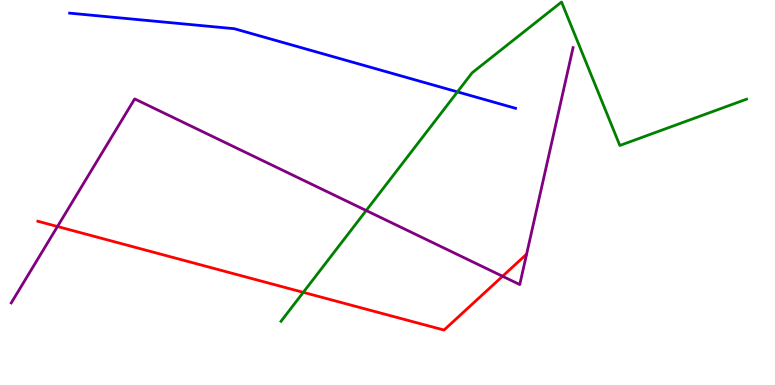[{'lines': ['blue', 'red'], 'intersections': []}, {'lines': ['green', 'red'], 'intersections': [{'x': 3.91, 'y': 2.41}]}, {'lines': ['purple', 'red'], 'intersections': [{'x': 0.742, 'y': 4.12}, {'x': 6.48, 'y': 2.82}]}, {'lines': ['blue', 'green'], 'intersections': [{'x': 5.9, 'y': 7.61}]}, {'lines': ['blue', 'purple'], 'intersections': []}, {'lines': ['green', 'purple'], 'intersections': [{'x': 4.73, 'y': 4.53}]}]